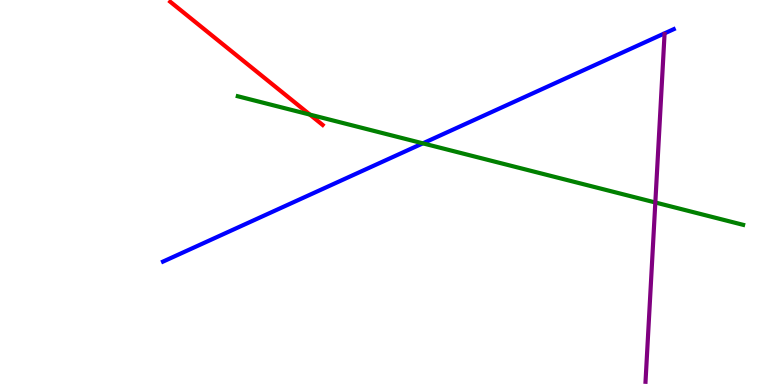[{'lines': ['blue', 'red'], 'intersections': []}, {'lines': ['green', 'red'], 'intersections': [{'x': 4.0, 'y': 7.02}]}, {'lines': ['purple', 'red'], 'intersections': []}, {'lines': ['blue', 'green'], 'intersections': [{'x': 5.46, 'y': 6.28}]}, {'lines': ['blue', 'purple'], 'intersections': []}, {'lines': ['green', 'purple'], 'intersections': [{'x': 8.46, 'y': 4.74}]}]